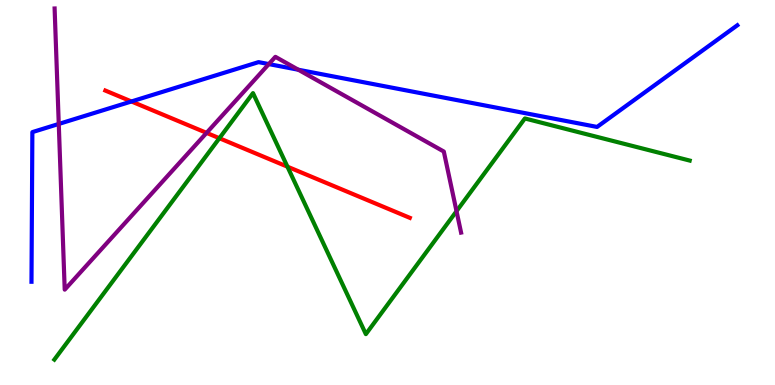[{'lines': ['blue', 'red'], 'intersections': [{'x': 1.7, 'y': 7.36}]}, {'lines': ['green', 'red'], 'intersections': [{'x': 2.83, 'y': 6.41}, {'x': 3.71, 'y': 5.67}]}, {'lines': ['purple', 'red'], 'intersections': [{'x': 2.67, 'y': 6.55}]}, {'lines': ['blue', 'green'], 'intersections': []}, {'lines': ['blue', 'purple'], 'intersections': [{'x': 0.758, 'y': 6.78}, {'x': 3.47, 'y': 8.34}, {'x': 3.85, 'y': 8.19}]}, {'lines': ['green', 'purple'], 'intersections': [{'x': 5.89, 'y': 4.51}]}]